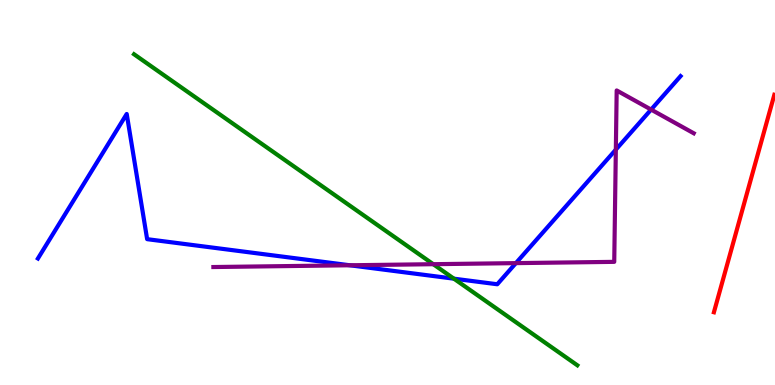[{'lines': ['blue', 'red'], 'intersections': []}, {'lines': ['green', 'red'], 'intersections': []}, {'lines': ['purple', 'red'], 'intersections': []}, {'lines': ['blue', 'green'], 'intersections': [{'x': 5.86, 'y': 2.76}]}, {'lines': ['blue', 'purple'], 'intersections': [{'x': 4.51, 'y': 3.11}, {'x': 6.66, 'y': 3.17}, {'x': 7.95, 'y': 6.11}, {'x': 8.4, 'y': 7.15}]}, {'lines': ['green', 'purple'], 'intersections': [{'x': 5.59, 'y': 3.14}]}]